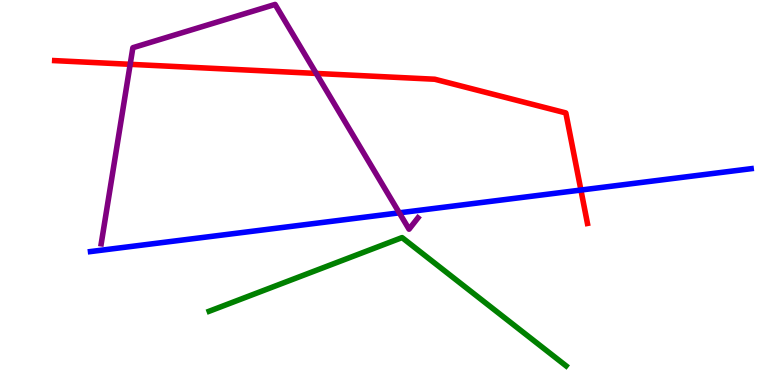[{'lines': ['blue', 'red'], 'intersections': [{'x': 7.5, 'y': 5.06}]}, {'lines': ['green', 'red'], 'intersections': []}, {'lines': ['purple', 'red'], 'intersections': [{'x': 1.68, 'y': 8.33}, {'x': 4.08, 'y': 8.09}]}, {'lines': ['blue', 'green'], 'intersections': []}, {'lines': ['blue', 'purple'], 'intersections': [{'x': 5.15, 'y': 4.47}]}, {'lines': ['green', 'purple'], 'intersections': []}]